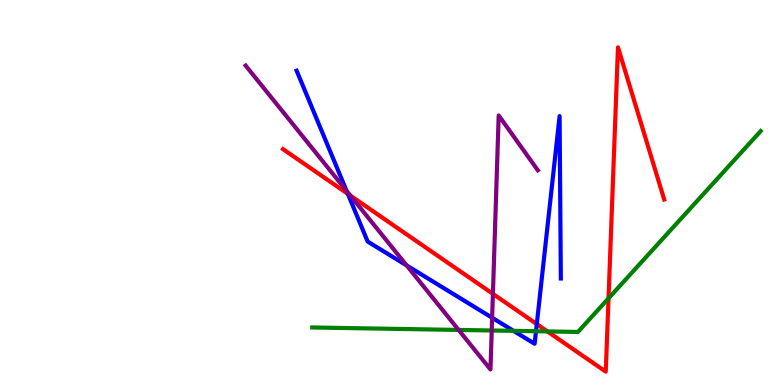[{'lines': ['blue', 'red'], 'intersections': [{'x': 4.49, 'y': 4.96}, {'x': 6.93, 'y': 1.58}]}, {'lines': ['green', 'red'], 'intersections': [{'x': 7.06, 'y': 1.39}, {'x': 7.85, 'y': 2.25}]}, {'lines': ['purple', 'red'], 'intersections': [{'x': 4.52, 'y': 4.92}, {'x': 6.36, 'y': 2.37}]}, {'lines': ['blue', 'green'], 'intersections': [{'x': 6.63, 'y': 1.41}, {'x': 6.92, 'y': 1.4}]}, {'lines': ['blue', 'purple'], 'intersections': [{'x': 4.47, 'y': 5.04}, {'x': 5.25, 'y': 3.11}, {'x': 6.35, 'y': 1.75}]}, {'lines': ['green', 'purple'], 'intersections': [{'x': 5.92, 'y': 1.43}, {'x': 6.34, 'y': 1.42}]}]